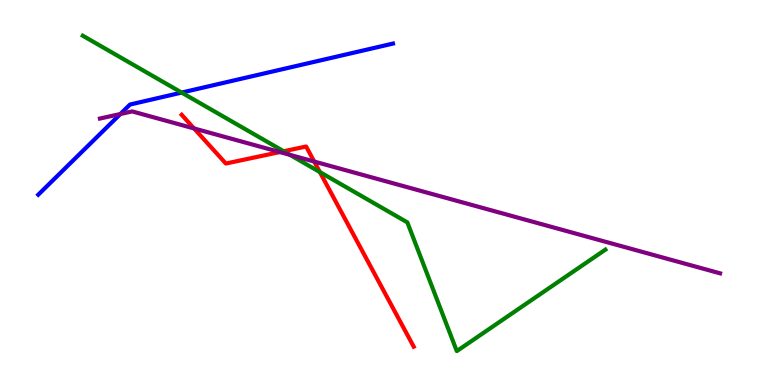[{'lines': ['blue', 'red'], 'intersections': []}, {'lines': ['green', 'red'], 'intersections': [{'x': 3.66, 'y': 6.07}, {'x': 4.13, 'y': 5.53}]}, {'lines': ['purple', 'red'], 'intersections': [{'x': 2.5, 'y': 6.66}, {'x': 3.61, 'y': 6.05}, {'x': 4.05, 'y': 5.8}]}, {'lines': ['blue', 'green'], 'intersections': [{'x': 2.34, 'y': 7.6}]}, {'lines': ['blue', 'purple'], 'intersections': [{'x': 1.55, 'y': 7.04}]}, {'lines': ['green', 'purple'], 'intersections': [{'x': 3.74, 'y': 5.98}]}]